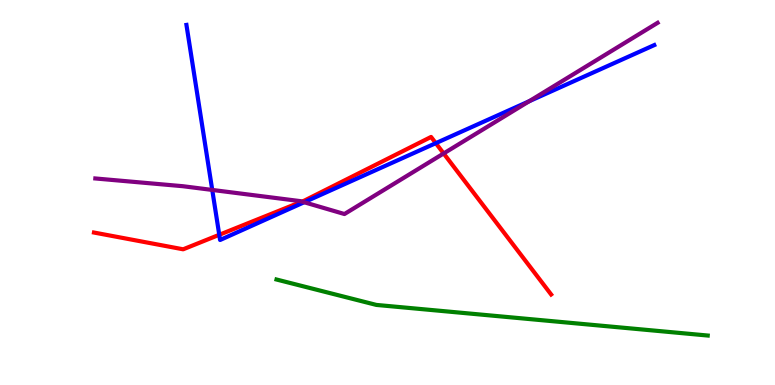[{'lines': ['blue', 'red'], 'intersections': [{'x': 2.83, 'y': 3.9}, {'x': 5.62, 'y': 6.28}]}, {'lines': ['green', 'red'], 'intersections': []}, {'lines': ['purple', 'red'], 'intersections': [{'x': 3.9, 'y': 4.76}, {'x': 5.72, 'y': 6.01}]}, {'lines': ['blue', 'green'], 'intersections': []}, {'lines': ['blue', 'purple'], 'intersections': [{'x': 2.74, 'y': 5.07}, {'x': 3.92, 'y': 4.75}, {'x': 6.83, 'y': 7.37}]}, {'lines': ['green', 'purple'], 'intersections': []}]